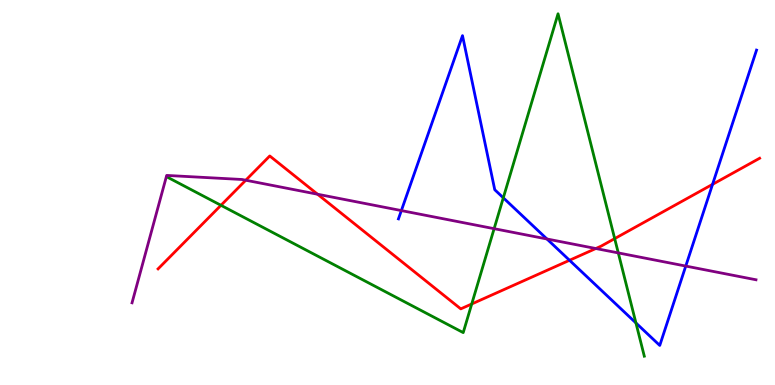[{'lines': ['blue', 'red'], 'intersections': [{'x': 7.35, 'y': 3.24}, {'x': 9.19, 'y': 5.21}]}, {'lines': ['green', 'red'], 'intersections': [{'x': 2.85, 'y': 4.67}, {'x': 6.09, 'y': 2.1}, {'x': 7.93, 'y': 3.8}]}, {'lines': ['purple', 'red'], 'intersections': [{'x': 3.17, 'y': 5.32}, {'x': 4.1, 'y': 4.96}, {'x': 7.69, 'y': 3.54}]}, {'lines': ['blue', 'green'], 'intersections': [{'x': 6.49, 'y': 4.86}, {'x': 8.21, 'y': 1.61}]}, {'lines': ['blue', 'purple'], 'intersections': [{'x': 5.18, 'y': 4.53}, {'x': 7.06, 'y': 3.79}, {'x': 8.85, 'y': 3.09}]}, {'lines': ['green', 'purple'], 'intersections': [{'x': 6.38, 'y': 4.06}, {'x': 7.98, 'y': 3.43}]}]